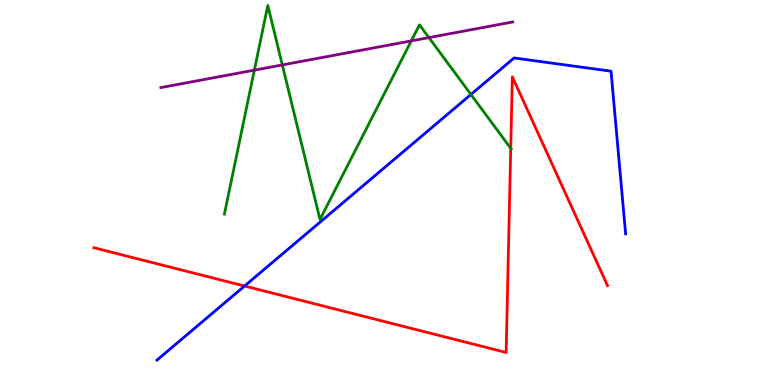[{'lines': ['blue', 'red'], 'intersections': [{'x': 3.16, 'y': 2.57}]}, {'lines': ['green', 'red'], 'intersections': [{'x': 6.59, 'y': 6.15}]}, {'lines': ['purple', 'red'], 'intersections': []}, {'lines': ['blue', 'green'], 'intersections': [{'x': 6.08, 'y': 7.55}]}, {'lines': ['blue', 'purple'], 'intersections': []}, {'lines': ['green', 'purple'], 'intersections': [{'x': 3.28, 'y': 8.18}, {'x': 3.64, 'y': 8.31}, {'x': 5.31, 'y': 8.94}, {'x': 5.53, 'y': 9.02}]}]